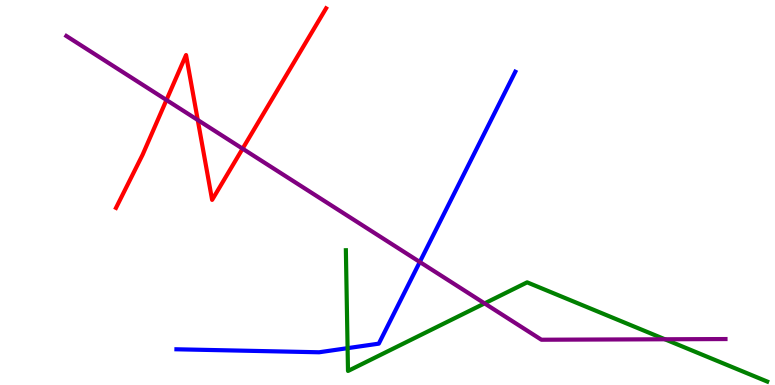[{'lines': ['blue', 'red'], 'intersections': []}, {'lines': ['green', 'red'], 'intersections': []}, {'lines': ['purple', 'red'], 'intersections': [{'x': 2.15, 'y': 7.4}, {'x': 2.55, 'y': 6.88}, {'x': 3.13, 'y': 6.14}]}, {'lines': ['blue', 'green'], 'intersections': [{'x': 4.49, 'y': 0.957}]}, {'lines': ['blue', 'purple'], 'intersections': [{'x': 5.42, 'y': 3.2}]}, {'lines': ['green', 'purple'], 'intersections': [{'x': 6.25, 'y': 2.12}, {'x': 8.58, 'y': 1.19}]}]